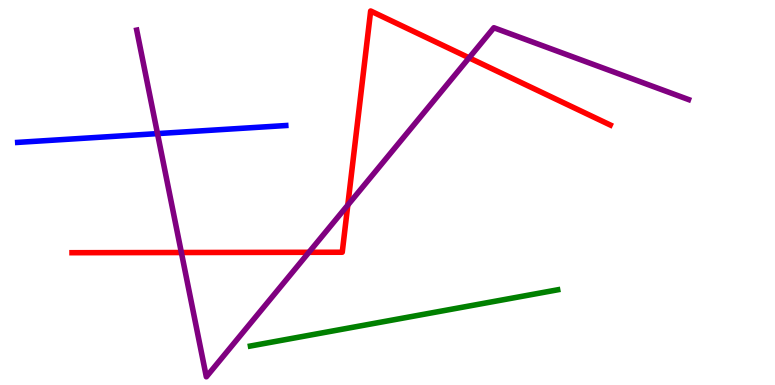[{'lines': ['blue', 'red'], 'intersections': []}, {'lines': ['green', 'red'], 'intersections': []}, {'lines': ['purple', 'red'], 'intersections': [{'x': 2.34, 'y': 3.44}, {'x': 3.99, 'y': 3.45}, {'x': 4.49, 'y': 4.67}, {'x': 6.05, 'y': 8.5}]}, {'lines': ['blue', 'green'], 'intersections': []}, {'lines': ['blue', 'purple'], 'intersections': [{'x': 2.03, 'y': 6.53}]}, {'lines': ['green', 'purple'], 'intersections': []}]